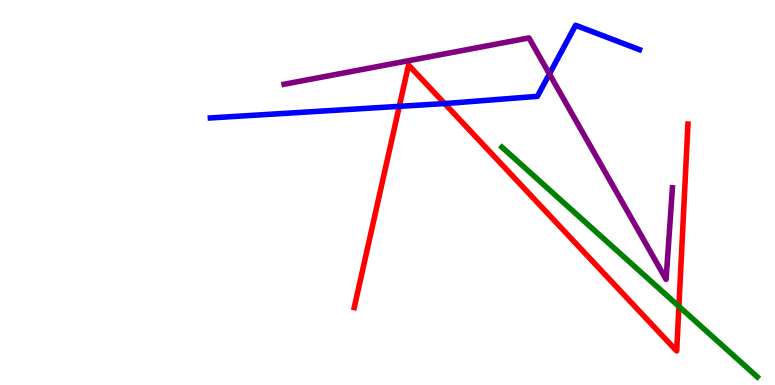[{'lines': ['blue', 'red'], 'intersections': [{'x': 5.15, 'y': 7.24}, {'x': 5.74, 'y': 7.31}]}, {'lines': ['green', 'red'], 'intersections': [{'x': 8.76, 'y': 2.04}]}, {'lines': ['purple', 'red'], 'intersections': []}, {'lines': ['blue', 'green'], 'intersections': []}, {'lines': ['blue', 'purple'], 'intersections': [{'x': 7.09, 'y': 8.08}]}, {'lines': ['green', 'purple'], 'intersections': []}]